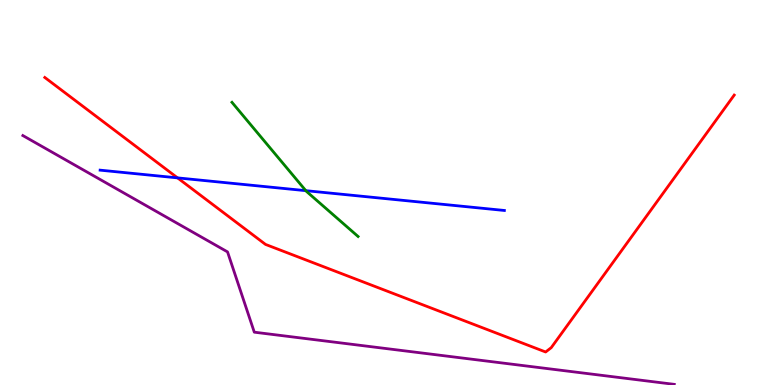[{'lines': ['blue', 'red'], 'intersections': [{'x': 2.29, 'y': 5.38}]}, {'lines': ['green', 'red'], 'intersections': []}, {'lines': ['purple', 'red'], 'intersections': []}, {'lines': ['blue', 'green'], 'intersections': [{'x': 3.95, 'y': 5.05}]}, {'lines': ['blue', 'purple'], 'intersections': []}, {'lines': ['green', 'purple'], 'intersections': []}]